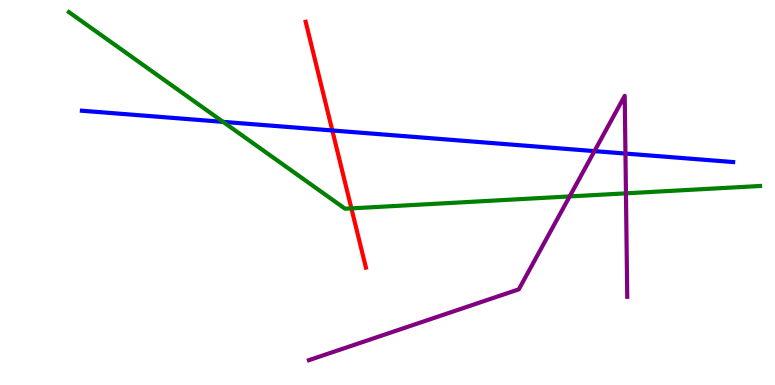[{'lines': ['blue', 'red'], 'intersections': [{'x': 4.29, 'y': 6.61}]}, {'lines': ['green', 'red'], 'intersections': [{'x': 4.53, 'y': 4.59}]}, {'lines': ['purple', 'red'], 'intersections': []}, {'lines': ['blue', 'green'], 'intersections': [{'x': 2.88, 'y': 6.84}]}, {'lines': ['blue', 'purple'], 'intersections': [{'x': 7.67, 'y': 6.07}, {'x': 8.07, 'y': 6.01}]}, {'lines': ['green', 'purple'], 'intersections': [{'x': 7.35, 'y': 4.9}, {'x': 8.08, 'y': 4.98}]}]